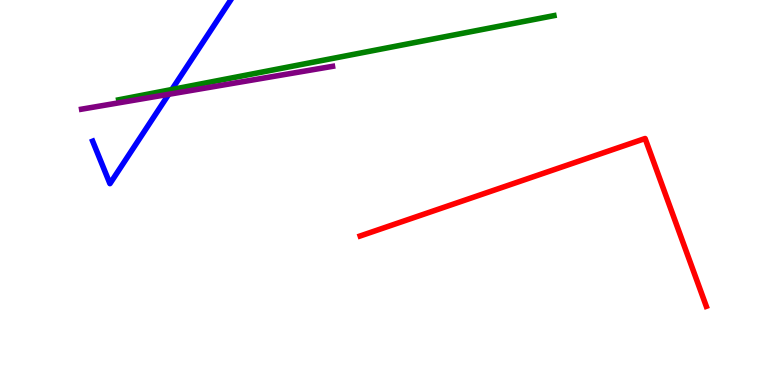[{'lines': ['blue', 'red'], 'intersections': []}, {'lines': ['green', 'red'], 'intersections': []}, {'lines': ['purple', 'red'], 'intersections': []}, {'lines': ['blue', 'green'], 'intersections': [{'x': 2.22, 'y': 7.67}]}, {'lines': ['blue', 'purple'], 'intersections': [{'x': 2.18, 'y': 7.55}]}, {'lines': ['green', 'purple'], 'intersections': []}]